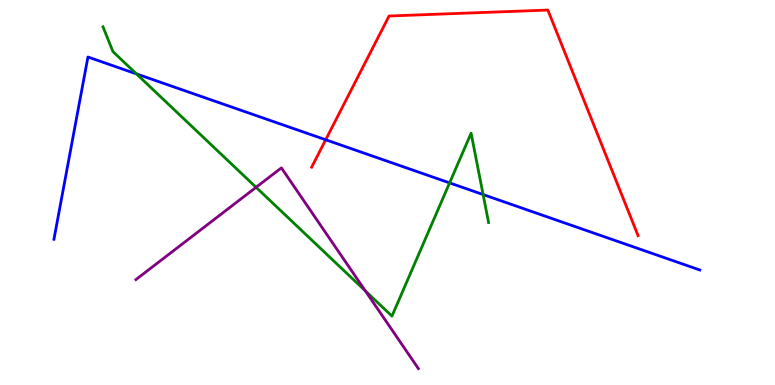[{'lines': ['blue', 'red'], 'intersections': [{'x': 4.2, 'y': 6.37}]}, {'lines': ['green', 'red'], 'intersections': []}, {'lines': ['purple', 'red'], 'intersections': []}, {'lines': ['blue', 'green'], 'intersections': [{'x': 1.76, 'y': 8.08}, {'x': 5.8, 'y': 5.25}, {'x': 6.23, 'y': 4.95}]}, {'lines': ['blue', 'purple'], 'intersections': []}, {'lines': ['green', 'purple'], 'intersections': [{'x': 3.3, 'y': 5.13}, {'x': 4.71, 'y': 2.44}]}]